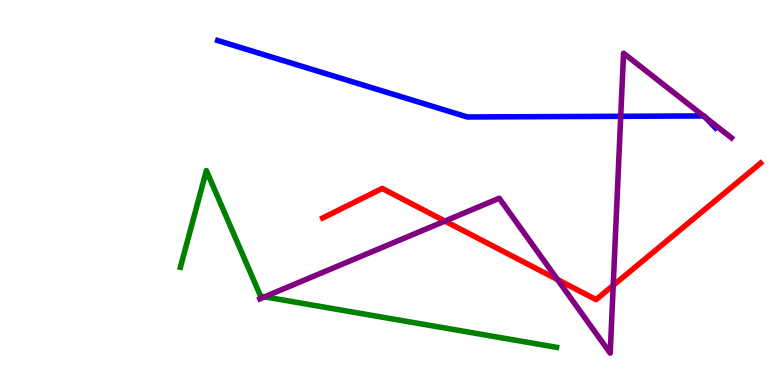[{'lines': ['blue', 'red'], 'intersections': []}, {'lines': ['green', 'red'], 'intersections': []}, {'lines': ['purple', 'red'], 'intersections': [{'x': 5.74, 'y': 4.26}, {'x': 7.19, 'y': 2.74}, {'x': 7.91, 'y': 2.59}]}, {'lines': ['blue', 'green'], 'intersections': []}, {'lines': ['blue', 'purple'], 'intersections': [{'x': 8.01, 'y': 6.98}, {'x': 9.08, 'y': 6.99}, {'x': 9.1, 'y': 6.95}]}, {'lines': ['green', 'purple'], 'intersections': [{'x': 3.41, 'y': 2.29}]}]